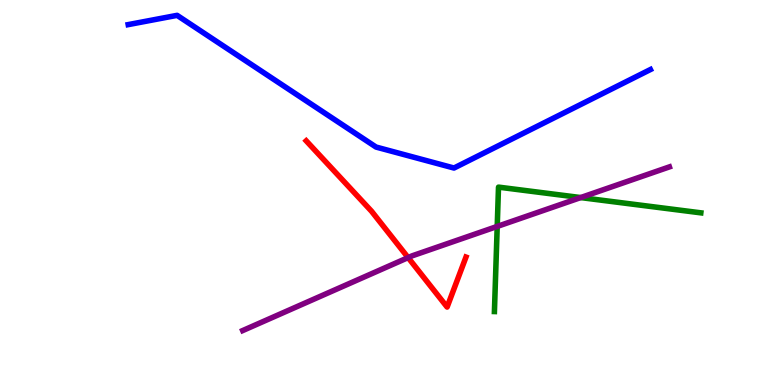[{'lines': ['blue', 'red'], 'intersections': []}, {'lines': ['green', 'red'], 'intersections': []}, {'lines': ['purple', 'red'], 'intersections': [{'x': 5.27, 'y': 3.31}]}, {'lines': ['blue', 'green'], 'intersections': []}, {'lines': ['blue', 'purple'], 'intersections': []}, {'lines': ['green', 'purple'], 'intersections': [{'x': 6.42, 'y': 4.12}, {'x': 7.49, 'y': 4.87}]}]